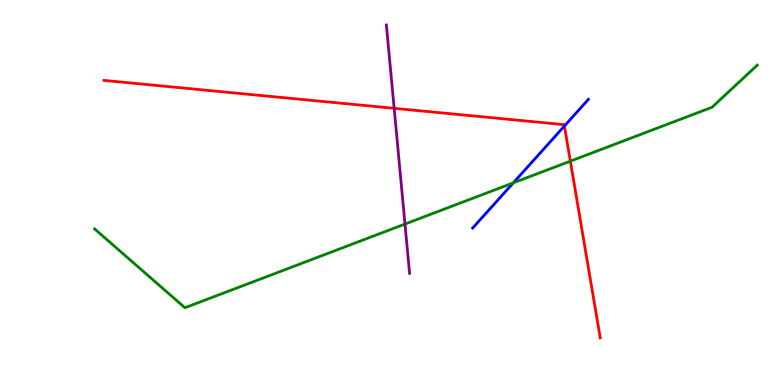[{'lines': ['blue', 'red'], 'intersections': [{'x': 7.28, 'y': 6.73}]}, {'lines': ['green', 'red'], 'intersections': [{'x': 7.36, 'y': 5.81}]}, {'lines': ['purple', 'red'], 'intersections': [{'x': 5.09, 'y': 7.19}]}, {'lines': ['blue', 'green'], 'intersections': [{'x': 6.62, 'y': 5.25}]}, {'lines': ['blue', 'purple'], 'intersections': []}, {'lines': ['green', 'purple'], 'intersections': [{'x': 5.23, 'y': 4.18}]}]